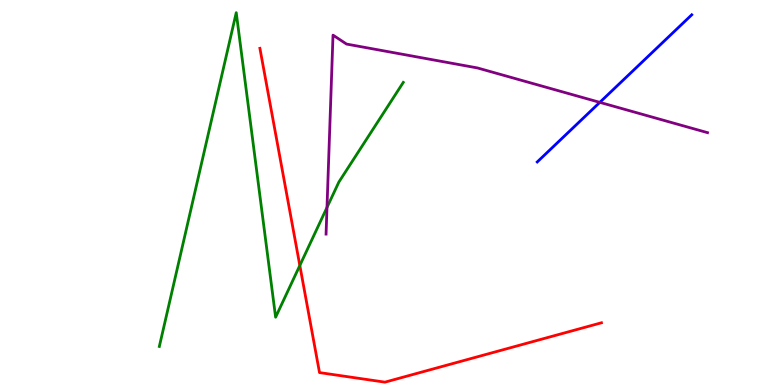[{'lines': ['blue', 'red'], 'intersections': []}, {'lines': ['green', 'red'], 'intersections': [{'x': 3.87, 'y': 3.1}]}, {'lines': ['purple', 'red'], 'intersections': []}, {'lines': ['blue', 'green'], 'intersections': []}, {'lines': ['blue', 'purple'], 'intersections': [{'x': 7.74, 'y': 7.34}]}, {'lines': ['green', 'purple'], 'intersections': [{'x': 4.22, 'y': 4.61}]}]